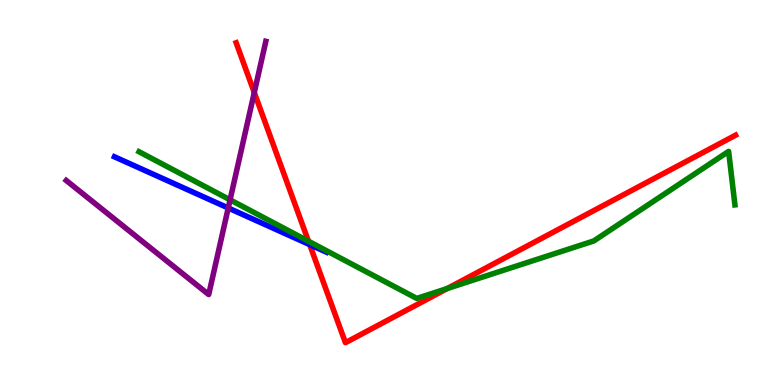[{'lines': ['blue', 'red'], 'intersections': [{'x': 4.0, 'y': 3.65}]}, {'lines': ['green', 'red'], 'intersections': [{'x': 3.98, 'y': 3.73}, {'x': 5.77, 'y': 2.51}]}, {'lines': ['purple', 'red'], 'intersections': [{'x': 3.28, 'y': 7.6}]}, {'lines': ['blue', 'green'], 'intersections': []}, {'lines': ['blue', 'purple'], 'intersections': [{'x': 2.94, 'y': 4.6}]}, {'lines': ['green', 'purple'], 'intersections': [{'x': 2.97, 'y': 4.81}]}]